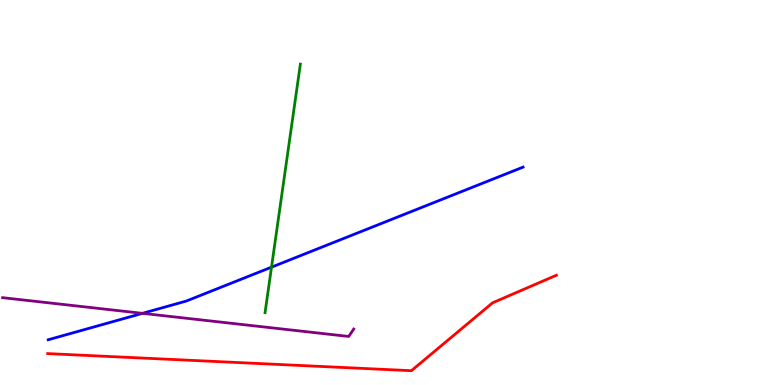[{'lines': ['blue', 'red'], 'intersections': []}, {'lines': ['green', 'red'], 'intersections': []}, {'lines': ['purple', 'red'], 'intersections': []}, {'lines': ['blue', 'green'], 'intersections': [{'x': 3.5, 'y': 3.06}]}, {'lines': ['blue', 'purple'], 'intersections': [{'x': 1.84, 'y': 1.86}]}, {'lines': ['green', 'purple'], 'intersections': []}]